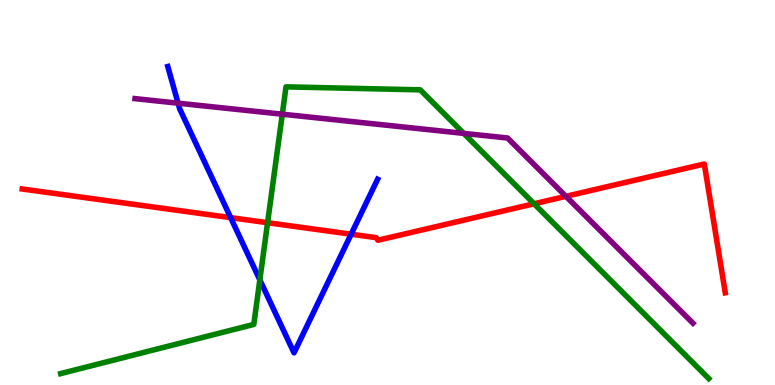[{'lines': ['blue', 'red'], 'intersections': [{'x': 2.98, 'y': 4.35}, {'x': 4.53, 'y': 3.92}]}, {'lines': ['green', 'red'], 'intersections': [{'x': 3.45, 'y': 4.22}, {'x': 6.89, 'y': 4.71}]}, {'lines': ['purple', 'red'], 'intersections': [{'x': 7.3, 'y': 4.9}]}, {'lines': ['blue', 'green'], 'intersections': [{'x': 3.35, 'y': 2.73}]}, {'lines': ['blue', 'purple'], 'intersections': [{'x': 2.3, 'y': 7.32}]}, {'lines': ['green', 'purple'], 'intersections': [{'x': 3.64, 'y': 7.03}, {'x': 5.98, 'y': 6.54}]}]